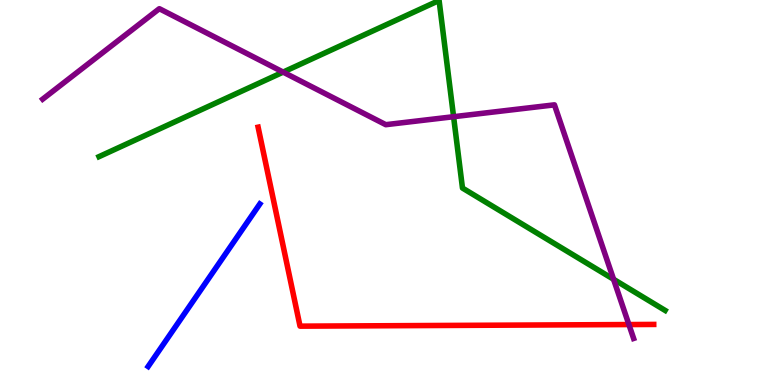[{'lines': ['blue', 'red'], 'intersections': []}, {'lines': ['green', 'red'], 'intersections': []}, {'lines': ['purple', 'red'], 'intersections': [{'x': 8.11, 'y': 1.57}]}, {'lines': ['blue', 'green'], 'intersections': []}, {'lines': ['blue', 'purple'], 'intersections': []}, {'lines': ['green', 'purple'], 'intersections': [{'x': 3.65, 'y': 8.13}, {'x': 5.85, 'y': 6.97}, {'x': 7.92, 'y': 2.75}]}]